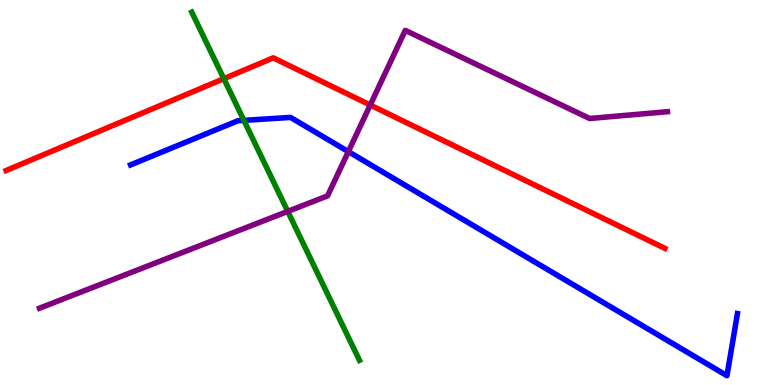[{'lines': ['blue', 'red'], 'intersections': []}, {'lines': ['green', 'red'], 'intersections': [{'x': 2.89, 'y': 7.96}]}, {'lines': ['purple', 'red'], 'intersections': [{'x': 4.78, 'y': 7.27}]}, {'lines': ['blue', 'green'], 'intersections': [{'x': 3.15, 'y': 6.87}]}, {'lines': ['blue', 'purple'], 'intersections': [{'x': 4.49, 'y': 6.06}]}, {'lines': ['green', 'purple'], 'intersections': [{'x': 3.71, 'y': 4.51}]}]